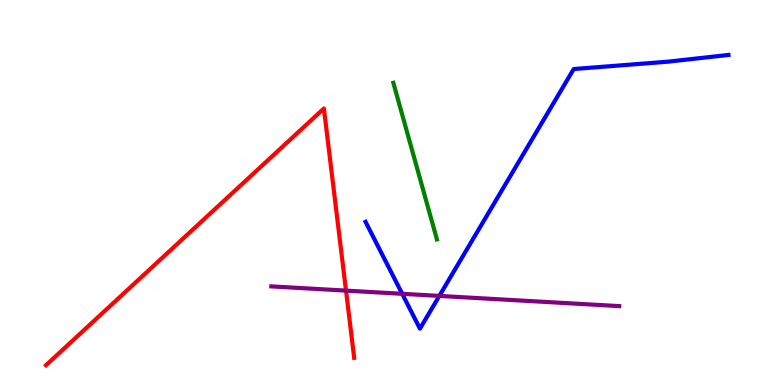[{'lines': ['blue', 'red'], 'intersections': []}, {'lines': ['green', 'red'], 'intersections': []}, {'lines': ['purple', 'red'], 'intersections': [{'x': 4.46, 'y': 2.45}]}, {'lines': ['blue', 'green'], 'intersections': []}, {'lines': ['blue', 'purple'], 'intersections': [{'x': 5.19, 'y': 2.37}, {'x': 5.67, 'y': 2.31}]}, {'lines': ['green', 'purple'], 'intersections': []}]